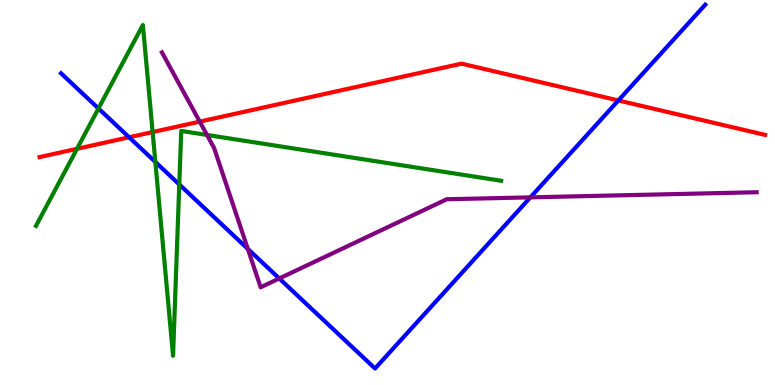[{'lines': ['blue', 'red'], 'intersections': [{'x': 1.67, 'y': 6.43}, {'x': 7.98, 'y': 7.39}]}, {'lines': ['green', 'red'], 'intersections': [{'x': 0.994, 'y': 6.13}, {'x': 1.97, 'y': 6.57}]}, {'lines': ['purple', 'red'], 'intersections': [{'x': 2.58, 'y': 6.84}]}, {'lines': ['blue', 'green'], 'intersections': [{'x': 1.27, 'y': 7.18}, {'x': 2.0, 'y': 5.79}, {'x': 2.31, 'y': 5.21}]}, {'lines': ['blue', 'purple'], 'intersections': [{'x': 3.2, 'y': 3.54}, {'x': 3.6, 'y': 2.77}, {'x': 6.84, 'y': 4.87}]}, {'lines': ['green', 'purple'], 'intersections': [{'x': 2.67, 'y': 6.49}]}]